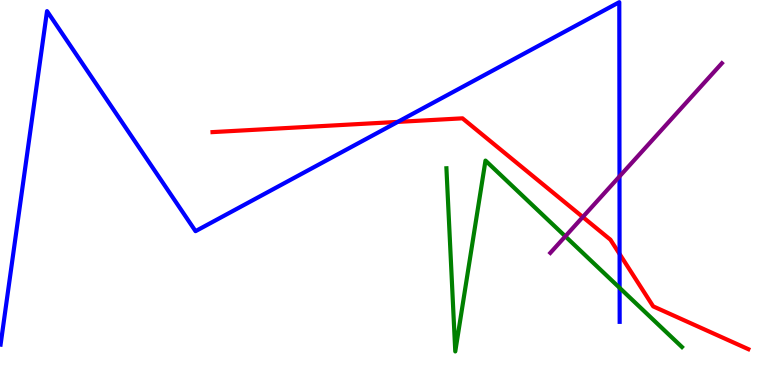[{'lines': ['blue', 'red'], 'intersections': [{'x': 5.13, 'y': 6.83}, {'x': 7.99, 'y': 3.4}]}, {'lines': ['green', 'red'], 'intersections': []}, {'lines': ['purple', 'red'], 'intersections': [{'x': 7.52, 'y': 4.36}]}, {'lines': ['blue', 'green'], 'intersections': [{'x': 8.0, 'y': 2.52}]}, {'lines': ['blue', 'purple'], 'intersections': [{'x': 7.99, 'y': 5.42}]}, {'lines': ['green', 'purple'], 'intersections': [{'x': 7.29, 'y': 3.86}]}]